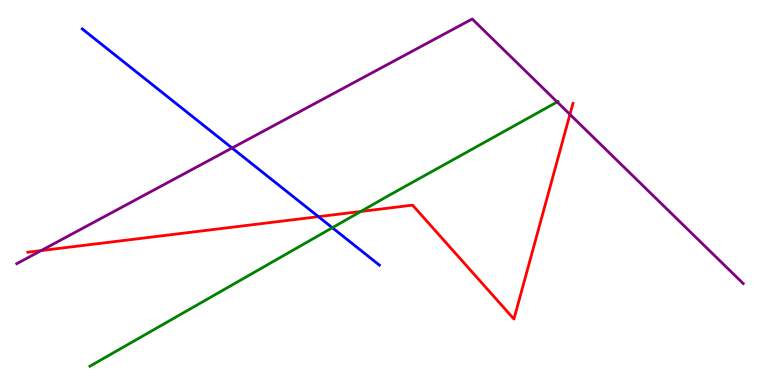[{'lines': ['blue', 'red'], 'intersections': [{'x': 4.11, 'y': 4.37}]}, {'lines': ['green', 'red'], 'intersections': [{'x': 4.66, 'y': 4.51}]}, {'lines': ['purple', 'red'], 'intersections': [{'x': 0.531, 'y': 3.49}, {'x': 7.35, 'y': 7.03}]}, {'lines': ['blue', 'green'], 'intersections': [{'x': 4.29, 'y': 4.09}]}, {'lines': ['blue', 'purple'], 'intersections': [{'x': 2.99, 'y': 6.16}]}, {'lines': ['green', 'purple'], 'intersections': [{'x': 7.19, 'y': 7.35}]}]